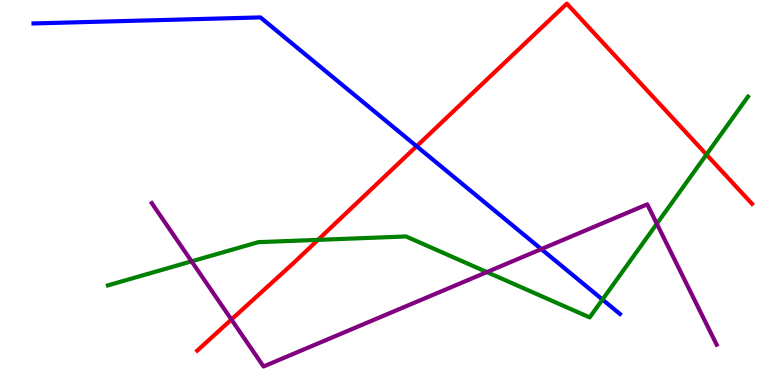[{'lines': ['blue', 'red'], 'intersections': [{'x': 5.38, 'y': 6.2}]}, {'lines': ['green', 'red'], 'intersections': [{'x': 4.1, 'y': 3.77}, {'x': 9.12, 'y': 5.99}]}, {'lines': ['purple', 'red'], 'intersections': [{'x': 2.99, 'y': 1.7}]}, {'lines': ['blue', 'green'], 'intersections': [{'x': 7.77, 'y': 2.22}]}, {'lines': ['blue', 'purple'], 'intersections': [{'x': 6.98, 'y': 3.53}]}, {'lines': ['green', 'purple'], 'intersections': [{'x': 2.47, 'y': 3.21}, {'x': 6.28, 'y': 2.93}, {'x': 8.48, 'y': 4.19}]}]